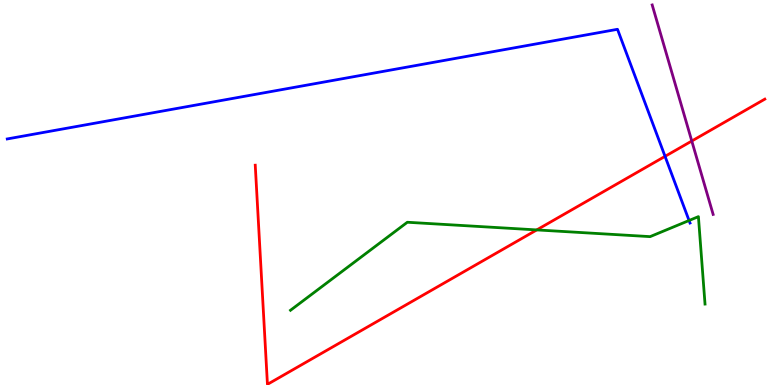[{'lines': ['blue', 'red'], 'intersections': [{'x': 8.58, 'y': 5.94}]}, {'lines': ['green', 'red'], 'intersections': [{'x': 6.93, 'y': 4.03}]}, {'lines': ['purple', 'red'], 'intersections': [{'x': 8.93, 'y': 6.34}]}, {'lines': ['blue', 'green'], 'intersections': [{'x': 8.89, 'y': 4.27}]}, {'lines': ['blue', 'purple'], 'intersections': []}, {'lines': ['green', 'purple'], 'intersections': []}]